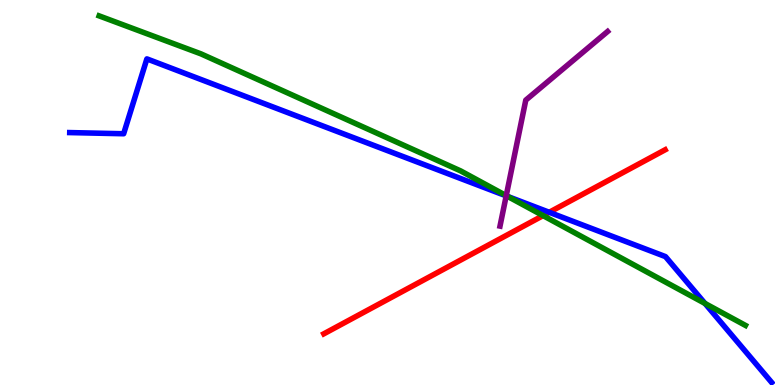[{'lines': ['blue', 'red'], 'intersections': [{'x': 7.09, 'y': 4.49}]}, {'lines': ['green', 'red'], 'intersections': [{'x': 7.01, 'y': 4.4}]}, {'lines': ['purple', 'red'], 'intersections': []}, {'lines': ['blue', 'green'], 'intersections': [{'x': 6.55, 'y': 4.9}, {'x': 9.1, 'y': 2.12}]}, {'lines': ['blue', 'purple'], 'intersections': [{'x': 6.53, 'y': 4.91}]}, {'lines': ['green', 'purple'], 'intersections': [{'x': 6.53, 'y': 4.92}]}]